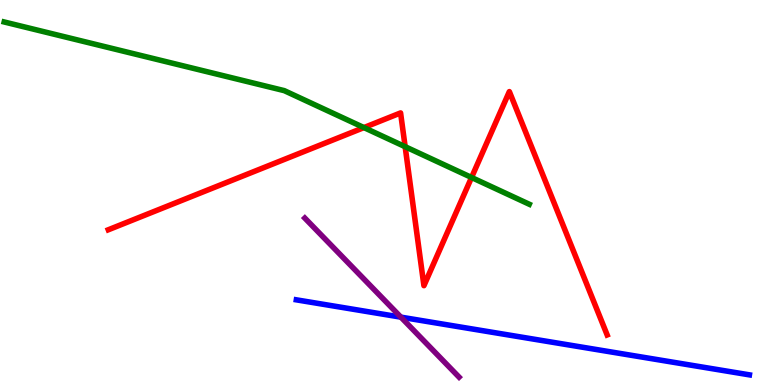[{'lines': ['blue', 'red'], 'intersections': []}, {'lines': ['green', 'red'], 'intersections': [{'x': 4.7, 'y': 6.69}, {'x': 5.23, 'y': 6.19}, {'x': 6.08, 'y': 5.39}]}, {'lines': ['purple', 'red'], 'intersections': []}, {'lines': ['blue', 'green'], 'intersections': []}, {'lines': ['blue', 'purple'], 'intersections': [{'x': 5.17, 'y': 1.76}]}, {'lines': ['green', 'purple'], 'intersections': []}]